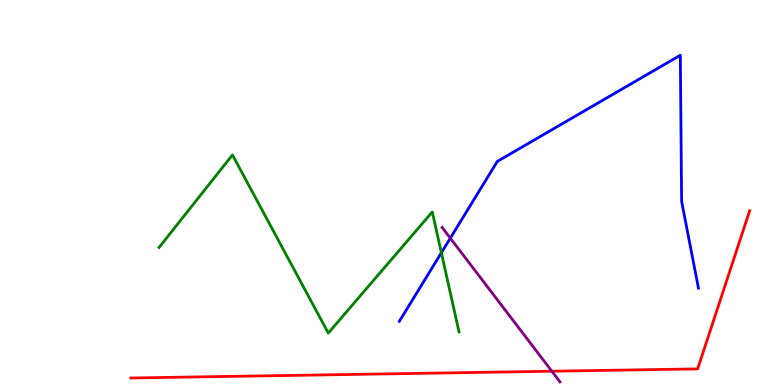[{'lines': ['blue', 'red'], 'intersections': []}, {'lines': ['green', 'red'], 'intersections': []}, {'lines': ['purple', 'red'], 'intersections': [{'x': 7.12, 'y': 0.358}]}, {'lines': ['blue', 'green'], 'intersections': [{'x': 5.7, 'y': 3.44}]}, {'lines': ['blue', 'purple'], 'intersections': [{'x': 5.81, 'y': 3.81}]}, {'lines': ['green', 'purple'], 'intersections': []}]